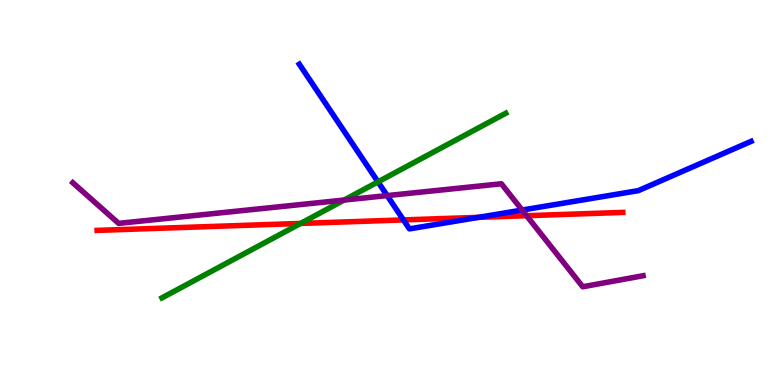[{'lines': ['blue', 'red'], 'intersections': [{'x': 5.21, 'y': 4.29}, {'x': 6.17, 'y': 4.35}]}, {'lines': ['green', 'red'], 'intersections': [{'x': 3.88, 'y': 4.2}]}, {'lines': ['purple', 'red'], 'intersections': [{'x': 6.79, 'y': 4.4}]}, {'lines': ['blue', 'green'], 'intersections': [{'x': 4.88, 'y': 5.28}]}, {'lines': ['blue', 'purple'], 'intersections': [{'x': 5.0, 'y': 4.92}, {'x': 6.74, 'y': 4.54}]}, {'lines': ['green', 'purple'], 'intersections': [{'x': 4.44, 'y': 4.8}]}]